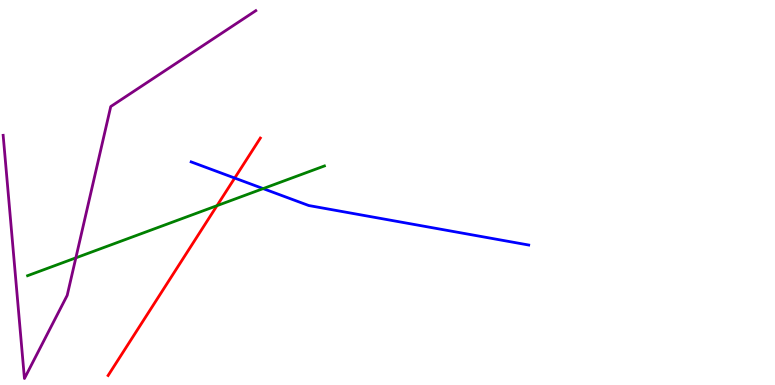[{'lines': ['blue', 'red'], 'intersections': [{'x': 3.03, 'y': 5.38}]}, {'lines': ['green', 'red'], 'intersections': [{'x': 2.8, 'y': 4.66}]}, {'lines': ['purple', 'red'], 'intersections': []}, {'lines': ['blue', 'green'], 'intersections': [{'x': 3.4, 'y': 5.1}]}, {'lines': ['blue', 'purple'], 'intersections': []}, {'lines': ['green', 'purple'], 'intersections': [{'x': 0.979, 'y': 3.3}]}]